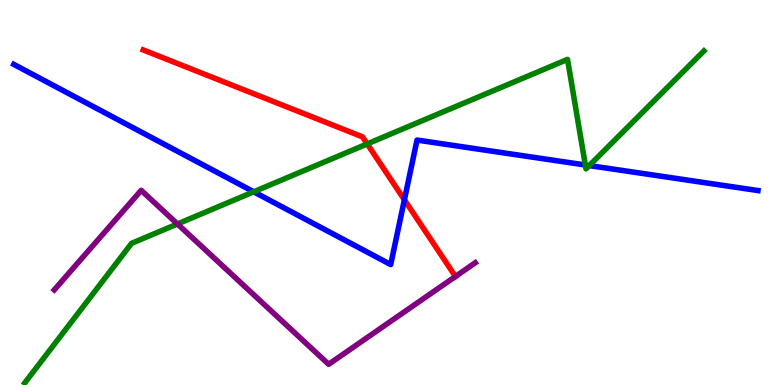[{'lines': ['blue', 'red'], 'intersections': [{'x': 5.22, 'y': 4.81}]}, {'lines': ['green', 'red'], 'intersections': [{'x': 4.74, 'y': 6.26}]}, {'lines': ['purple', 'red'], 'intersections': [{'x': 5.88, 'y': 2.82}]}, {'lines': ['blue', 'green'], 'intersections': [{'x': 3.27, 'y': 5.02}, {'x': 7.55, 'y': 5.71}, {'x': 7.6, 'y': 5.7}]}, {'lines': ['blue', 'purple'], 'intersections': []}, {'lines': ['green', 'purple'], 'intersections': [{'x': 2.29, 'y': 4.18}]}]